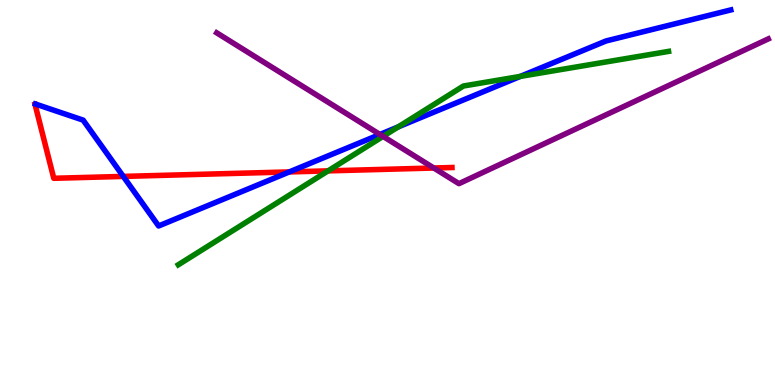[{'lines': ['blue', 'red'], 'intersections': [{'x': 1.59, 'y': 5.42}, {'x': 3.73, 'y': 5.53}]}, {'lines': ['green', 'red'], 'intersections': [{'x': 4.23, 'y': 5.56}]}, {'lines': ['purple', 'red'], 'intersections': [{'x': 5.6, 'y': 5.64}]}, {'lines': ['blue', 'green'], 'intersections': [{'x': 5.14, 'y': 6.7}, {'x': 6.71, 'y': 8.02}]}, {'lines': ['blue', 'purple'], 'intersections': [{'x': 4.9, 'y': 6.51}]}, {'lines': ['green', 'purple'], 'intersections': [{'x': 4.94, 'y': 6.46}]}]